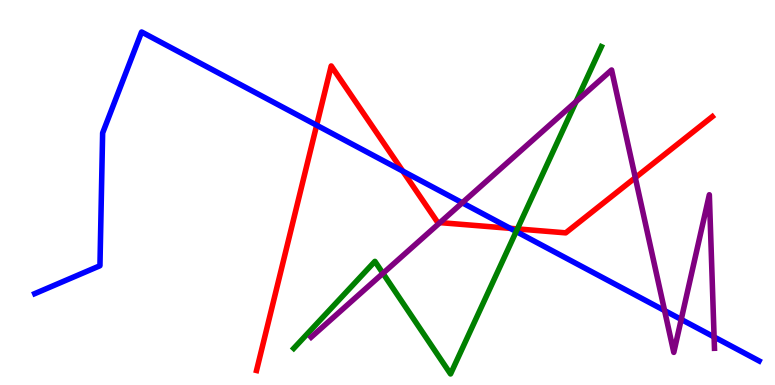[{'lines': ['blue', 'red'], 'intersections': [{'x': 4.09, 'y': 6.75}, {'x': 5.2, 'y': 5.56}, {'x': 6.58, 'y': 4.07}]}, {'lines': ['green', 'red'], 'intersections': [{'x': 6.68, 'y': 4.05}]}, {'lines': ['purple', 'red'], 'intersections': [{'x': 5.68, 'y': 4.22}, {'x': 8.2, 'y': 5.39}]}, {'lines': ['blue', 'green'], 'intersections': [{'x': 6.66, 'y': 3.99}]}, {'lines': ['blue', 'purple'], 'intersections': [{'x': 5.96, 'y': 4.73}, {'x': 8.58, 'y': 1.93}, {'x': 8.79, 'y': 1.7}, {'x': 9.21, 'y': 1.25}]}, {'lines': ['green', 'purple'], 'intersections': [{'x': 4.94, 'y': 2.9}, {'x': 7.43, 'y': 7.36}]}]